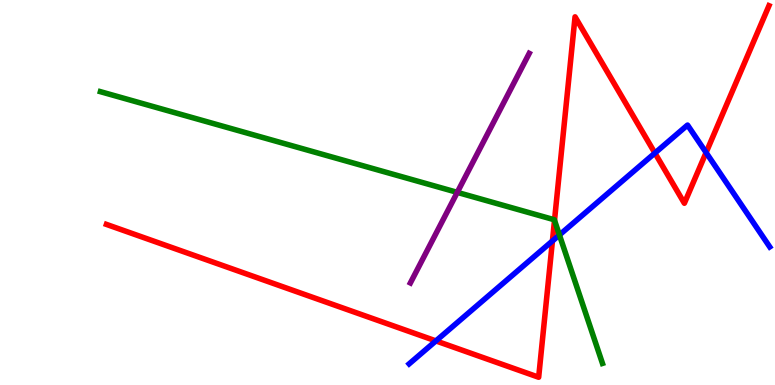[{'lines': ['blue', 'red'], 'intersections': [{'x': 5.62, 'y': 1.15}, {'x': 7.13, 'y': 3.74}, {'x': 8.45, 'y': 6.02}, {'x': 9.11, 'y': 6.04}]}, {'lines': ['green', 'red'], 'intersections': [{'x': 7.16, 'y': 4.28}]}, {'lines': ['purple', 'red'], 'intersections': []}, {'lines': ['blue', 'green'], 'intersections': [{'x': 7.22, 'y': 3.9}]}, {'lines': ['blue', 'purple'], 'intersections': []}, {'lines': ['green', 'purple'], 'intersections': [{'x': 5.9, 'y': 5.0}]}]